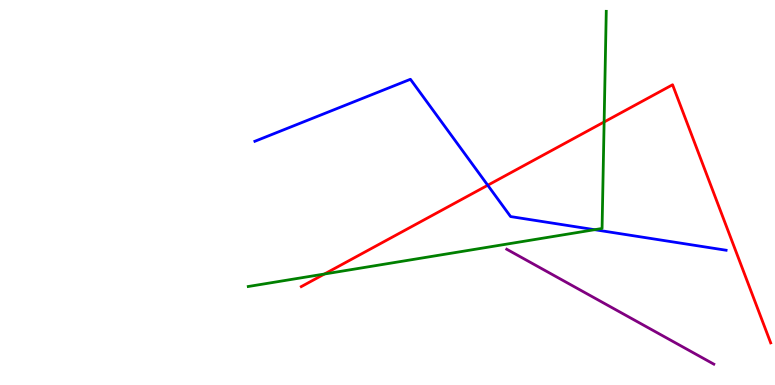[{'lines': ['blue', 'red'], 'intersections': [{'x': 6.29, 'y': 5.19}]}, {'lines': ['green', 'red'], 'intersections': [{'x': 4.19, 'y': 2.88}, {'x': 7.8, 'y': 6.83}]}, {'lines': ['purple', 'red'], 'intersections': []}, {'lines': ['blue', 'green'], 'intersections': [{'x': 7.67, 'y': 4.03}]}, {'lines': ['blue', 'purple'], 'intersections': []}, {'lines': ['green', 'purple'], 'intersections': []}]